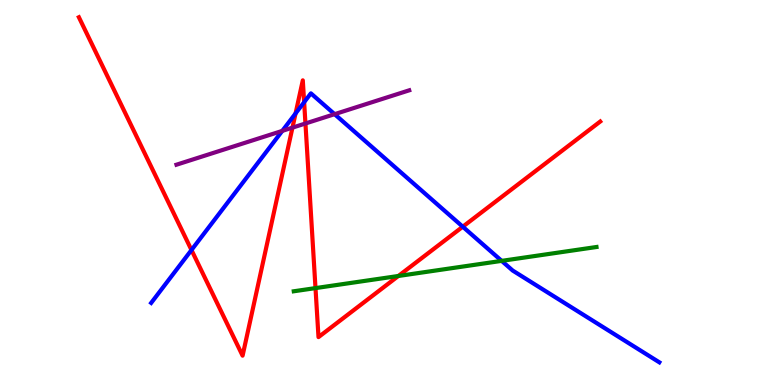[{'lines': ['blue', 'red'], 'intersections': [{'x': 2.47, 'y': 3.51}, {'x': 3.81, 'y': 7.05}, {'x': 3.92, 'y': 7.35}, {'x': 5.97, 'y': 4.11}]}, {'lines': ['green', 'red'], 'intersections': [{'x': 4.07, 'y': 2.52}, {'x': 5.14, 'y': 2.83}]}, {'lines': ['purple', 'red'], 'intersections': [{'x': 3.77, 'y': 6.68}, {'x': 3.94, 'y': 6.79}]}, {'lines': ['blue', 'green'], 'intersections': [{'x': 6.47, 'y': 3.22}]}, {'lines': ['blue', 'purple'], 'intersections': [{'x': 3.64, 'y': 6.6}, {'x': 4.32, 'y': 7.03}]}, {'lines': ['green', 'purple'], 'intersections': []}]